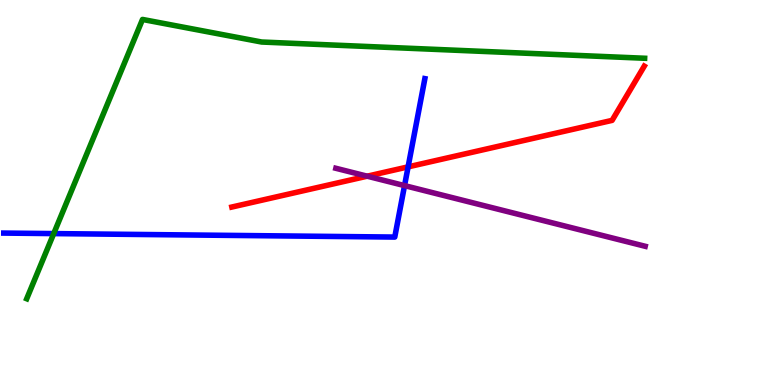[{'lines': ['blue', 'red'], 'intersections': [{'x': 5.27, 'y': 5.67}]}, {'lines': ['green', 'red'], 'intersections': []}, {'lines': ['purple', 'red'], 'intersections': [{'x': 4.74, 'y': 5.42}]}, {'lines': ['blue', 'green'], 'intersections': [{'x': 0.693, 'y': 3.93}]}, {'lines': ['blue', 'purple'], 'intersections': [{'x': 5.22, 'y': 5.18}]}, {'lines': ['green', 'purple'], 'intersections': []}]